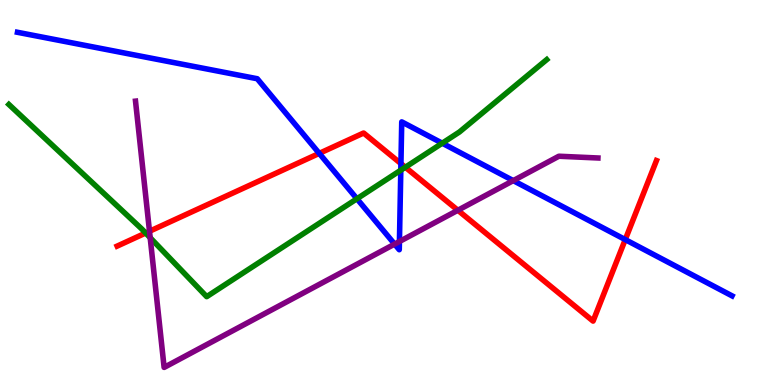[{'lines': ['blue', 'red'], 'intersections': [{'x': 4.12, 'y': 6.02}, {'x': 5.17, 'y': 5.75}, {'x': 8.07, 'y': 3.78}]}, {'lines': ['green', 'red'], 'intersections': [{'x': 1.88, 'y': 3.95}, {'x': 5.23, 'y': 5.66}]}, {'lines': ['purple', 'red'], 'intersections': [{'x': 1.93, 'y': 3.99}, {'x': 5.91, 'y': 4.54}]}, {'lines': ['blue', 'green'], 'intersections': [{'x': 4.61, 'y': 4.84}, {'x': 5.17, 'y': 5.58}, {'x': 5.71, 'y': 6.28}]}, {'lines': ['blue', 'purple'], 'intersections': [{'x': 5.09, 'y': 3.66}, {'x': 5.15, 'y': 3.73}, {'x': 6.62, 'y': 5.31}]}, {'lines': ['green', 'purple'], 'intersections': [{'x': 1.94, 'y': 3.83}]}]